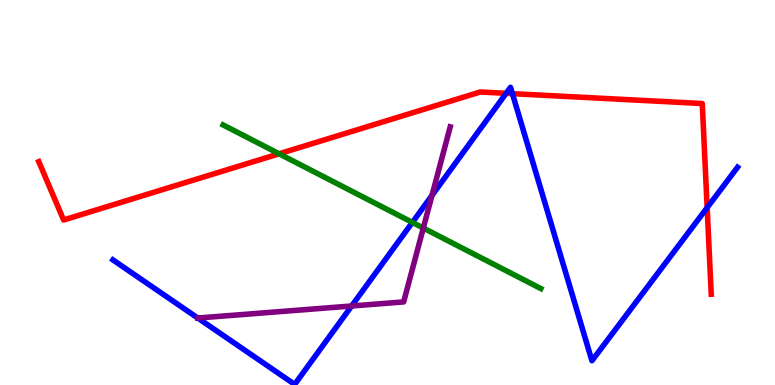[{'lines': ['blue', 'red'], 'intersections': [{'x': 6.53, 'y': 7.58}, {'x': 6.61, 'y': 7.57}, {'x': 9.12, 'y': 4.61}]}, {'lines': ['green', 'red'], 'intersections': [{'x': 3.6, 'y': 6.01}]}, {'lines': ['purple', 'red'], 'intersections': []}, {'lines': ['blue', 'green'], 'intersections': [{'x': 5.32, 'y': 4.22}]}, {'lines': ['blue', 'purple'], 'intersections': [{'x': 2.55, 'y': 1.74}, {'x': 4.54, 'y': 2.05}, {'x': 5.57, 'y': 4.93}]}, {'lines': ['green', 'purple'], 'intersections': [{'x': 5.46, 'y': 4.08}]}]